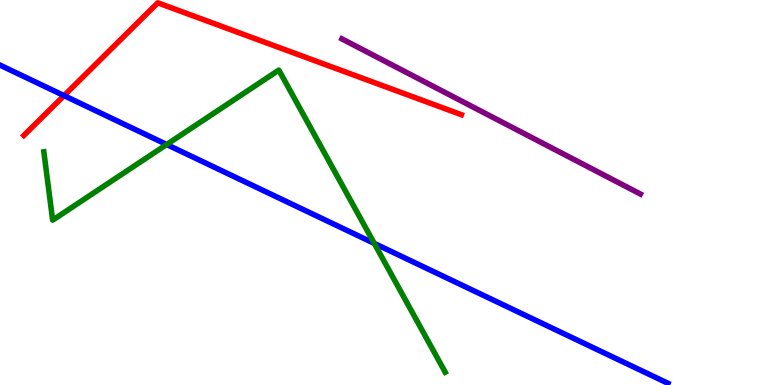[{'lines': ['blue', 'red'], 'intersections': [{'x': 0.826, 'y': 7.52}]}, {'lines': ['green', 'red'], 'intersections': []}, {'lines': ['purple', 'red'], 'intersections': []}, {'lines': ['blue', 'green'], 'intersections': [{'x': 2.15, 'y': 6.25}, {'x': 4.83, 'y': 3.68}]}, {'lines': ['blue', 'purple'], 'intersections': []}, {'lines': ['green', 'purple'], 'intersections': []}]